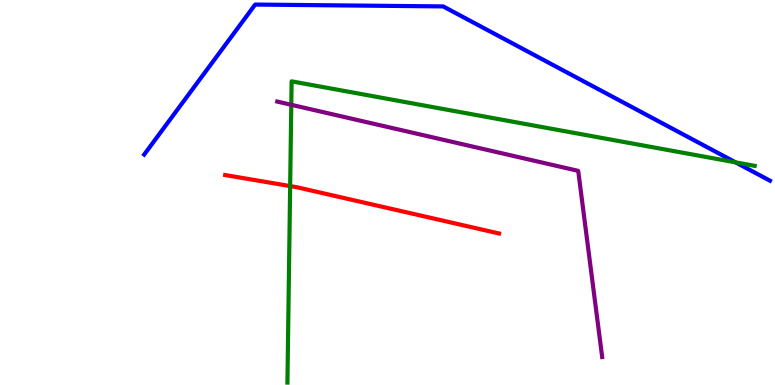[{'lines': ['blue', 'red'], 'intersections': []}, {'lines': ['green', 'red'], 'intersections': [{'x': 3.74, 'y': 5.17}]}, {'lines': ['purple', 'red'], 'intersections': []}, {'lines': ['blue', 'green'], 'intersections': [{'x': 9.49, 'y': 5.78}]}, {'lines': ['blue', 'purple'], 'intersections': []}, {'lines': ['green', 'purple'], 'intersections': [{'x': 3.76, 'y': 7.28}]}]